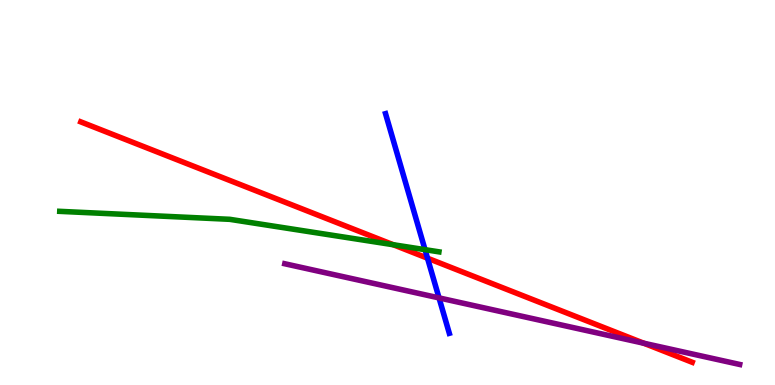[{'lines': ['blue', 'red'], 'intersections': [{'x': 5.52, 'y': 3.29}]}, {'lines': ['green', 'red'], 'intersections': [{'x': 5.07, 'y': 3.64}]}, {'lines': ['purple', 'red'], 'intersections': [{'x': 8.31, 'y': 1.09}]}, {'lines': ['blue', 'green'], 'intersections': [{'x': 5.48, 'y': 3.51}]}, {'lines': ['blue', 'purple'], 'intersections': [{'x': 5.66, 'y': 2.26}]}, {'lines': ['green', 'purple'], 'intersections': []}]